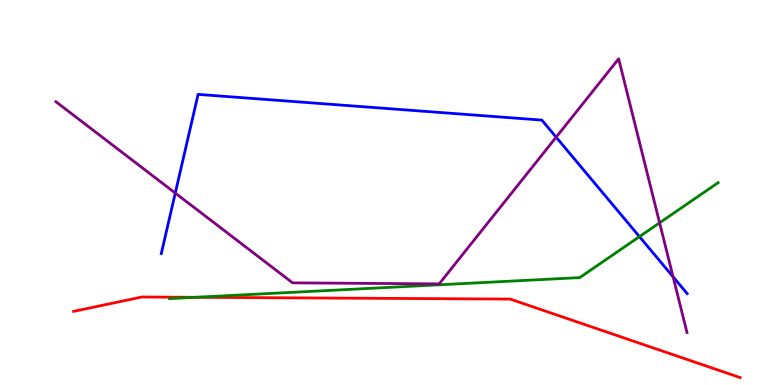[{'lines': ['blue', 'red'], 'intersections': []}, {'lines': ['green', 'red'], 'intersections': [{'x': 2.52, 'y': 2.28}]}, {'lines': ['purple', 'red'], 'intersections': []}, {'lines': ['blue', 'green'], 'intersections': [{'x': 8.25, 'y': 3.85}]}, {'lines': ['blue', 'purple'], 'intersections': [{'x': 2.26, 'y': 4.99}, {'x': 7.18, 'y': 6.44}, {'x': 8.68, 'y': 2.81}]}, {'lines': ['green', 'purple'], 'intersections': [{'x': 8.51, 'y': 4.21}]}]